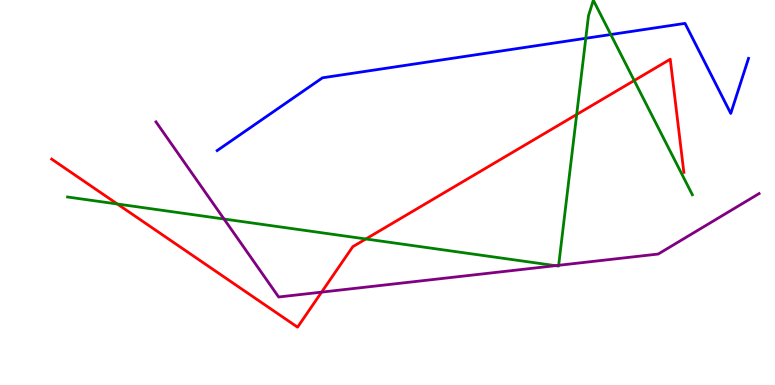[{'lines': ['blue', 'red'], 'intersections': []}, {'lines': ['green', 'red'], 'intersections': [{'x': 1.51, 'y': 4.7}, {'x': 4.72, 'y': 3.79}, {'x': 7.44, 'y': 7.03}, {'x': 8.18, 'y': 7.91}]}, {'lines': ['purple', 'red'], 'intersections': [{'x': 4.15, 'y': 2.41}]}, {'lines': ['blue', 'green'], 'intersections': [{'x': 7.56, 'y': 9.01}, {'x': 7.88, 'y': 9.1}]}, {'lines': ['blue', 'purple'], 'intersections': []}, {'lines': ['green', 'purple'], 'intersections': [{'x': 2.89, 'y': 4.31}, {'x': 7.17, 'y': 3.1}, {'x': 7.21, 'y': 3.11}]}]